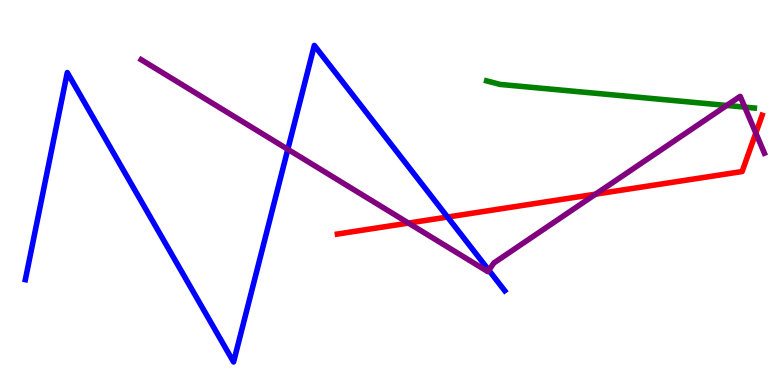[{'lines': ['blue', 'red'], 'intersections': [{'x': 5.77, 'y': 4.36}]}, {'lines': ['green', 'red'], 'intersections': []}, {'lines': ['purple', 'red'], 'intersections': [{'x': 5.27, 'y': 4.21}, {'x': 7.68, 'y': 4.96}, {'x': 9.75, 'y': 6.54}]}, {'lines': ['blue', 'green'], 'intersections': []}, {'lines': ['blue', 'purple'], 'intersections': [{'x': 3.71, 'y': 6.12}, {'x': 6.31, 'y': 2.98}]}, {'lines': ['green', 'purple'], 'intersections': [{'x': 9.38, 'y': 7.26}, {'x': 9.61, 'y': 7.22}]}]